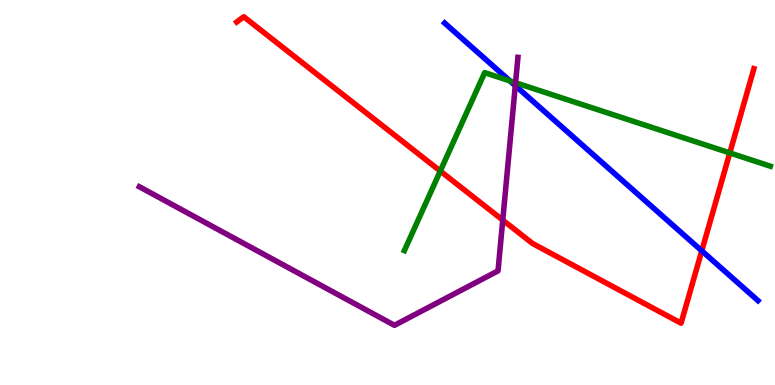[{'lines': ['blue', 'red'], 'intersections': [{'x': 9.06, 'y': 3.48}]}, {'lines': ['green', 'red'], 'intersections': [{'x': 5.68, 'y': 5.56}, {'x': 9.42, 'y': 6.03}]}, {'lines': ['purple', 'red'], 'intersections': [{'x': 6.49, 'y': 4.28}]}, {'lines': ['blue', 'green'], 'intersections': [{'x': 6.58, 'y': 7.9}]}, {'lines': ['blue', 'purple'], 'intersections': [{'x': 6.65, 'y': 7.78}]}, {'lines': ['green', 'purple'], 'intersections': [{'x': 6.65, 'y': 7.85}]}]